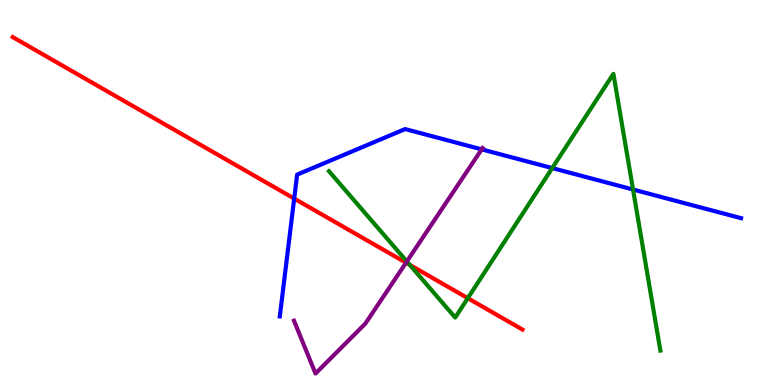[{'lines': ['blue', 'red'], 'intersections': [{'x': 3.8, 'y': 4.84}]}, {'lines': ['green', 'red'], 'intersections': [{'x': 5.29, 'y': 3.12}, {'x': 6.04, 'y': 2.26}]}, {'lines': ['purple', 'red'], 'intersections': [{'x': 5.24, 'y': 3.18}]}, {'lines': ['blue', 'green'], 'intersections': [{'x': 7.13, 'y': 5.63}, {'x': 8.17, 'y': 5.08}]}, {'lines': ['blue', 'purple'], 'intersections': [{'x': 6.22, 'y': 6.12}]}, {'lines': ['green', 'purple'], 'intersections': [{'x': 5.25, 'y': 3.21}]}]